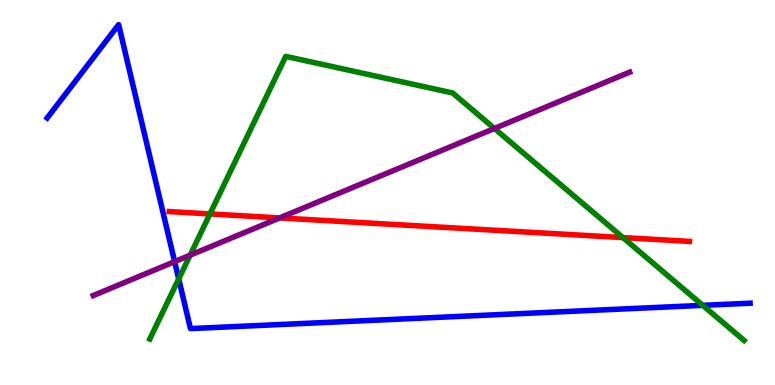[{'lines': ['blue', 'red'], 'intersections': []}, {'lines': ['green', 'red'], 'intersections': [{'x': 2.71, 'y': 4.44}, {'x': 8.04, 'y': 3.83}]}, {'lines': ['purple', 'red'], 'intersections': [{'x': 3.61, 'y': 4.34}]}, {'lines': ['blue', 'green'], 'intersections': [{'x': 2.31, 'y': 2.76}, {'x': 9.07, 'y': 2.07}]}, {'lines': ['blue', 'purple'], 'intersections': [{'x': 2.25, 'y': 3.2}]}, {'lines': ['green', 'purple'], 'intersections': [{'x': 2.45, 'y': 3.37}, {'x': 6.38, 'y': 6.66}]}]